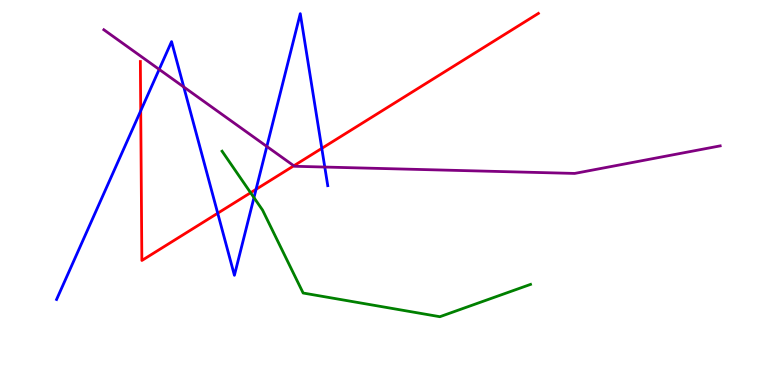[{'lines': ['blue', 'red'], 'intersections': [{'x': 1.82, 'y': 7.12}, {'x': 2.81, 'y': 4.46}, {'x': 3.3, 'y': 5.08}, {'x': 4.15, 'y': 6.15}]}, {'lines': ['green', 'red'], 'intersections': [{'x': 3.23, 'y': 4.99}]}, {'lines': ['purple', 'red'], 'intersections': [{'x': 3.79, 'y': 5.69}]}, {'lines': ['blue', 'green'], 'intersections': [{'x': 3.28, 'y': 4.87}]}, {'lines': ['blue', 'purple'], 'intersections': [{'x': 2.05, 'y': 8.2}, {'x': 2.37, 'y': 7.74}, {'x': 3.44, 'y': 6.2}, {'x': 4.19, 'y': 5.66}]}, {'lines': ['green', 'purple'], 'intersections': []}]